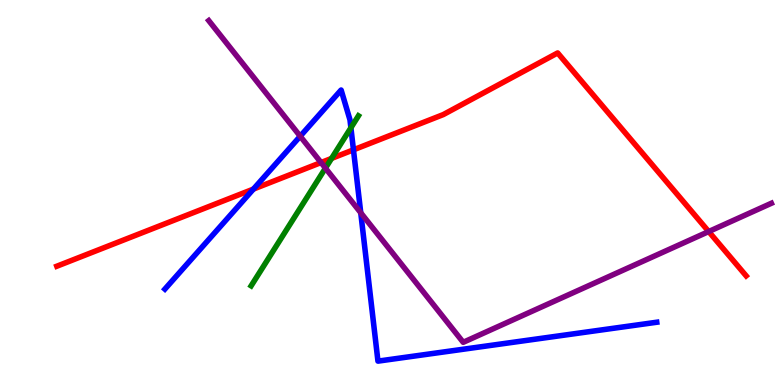[{'lines': ['blue', 'red'], 'intersections': [{'x': 3.27, 'y': 5.09}, {'x': 4.56, 'y': 6.11}]}, {'lines': ['green', 'red'], 'intersections': [{'x': 4.28, 'y': 5.89}]}, {'lines': ['purple', 'red'], 'intersections': [{'x': 4.14, 'y': 5.78}, {'x': 9.14, 'y': 3.99}]}, {'lines': ['blue', 'green'], 'intersections': [{'x': 4.53, 'y': 6.68}]}, {'lines': ['blue', 'purple'], 'intersections': [{'x': 3.87, 'y': 6.46}, {'x': 4.65, 'y': 4.47}]}, {'lines': ['green', 'purple'], 'intersections': [{'x': 4.2, 'y': 5.63}]}]